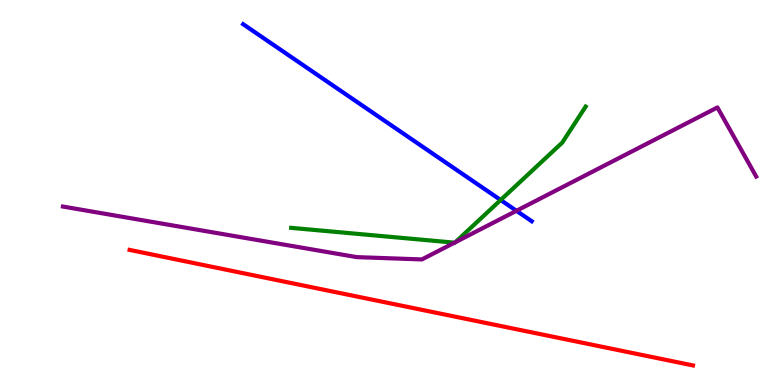[{'lines': ['blue', 'red'], 'intersections': []}, {'lines': ['green', 'red'], 'intersections': []}, {'lines': ['purple', 'red'], 'intersections': []}, {'lines': ['blue', 'green'], 'intersections': [{'x': 6.46, 'y': 4.81}]}, {'lines': ['blue', 'purple'], 'intersections': [{'x': 6.66, 'y': 4.52}]}, {'lines': ['green', 'purple'], 'intersections': [{'x': 5.86, 'y': 3.7}, {'x': 5.88, 'y': 3.71}]}]